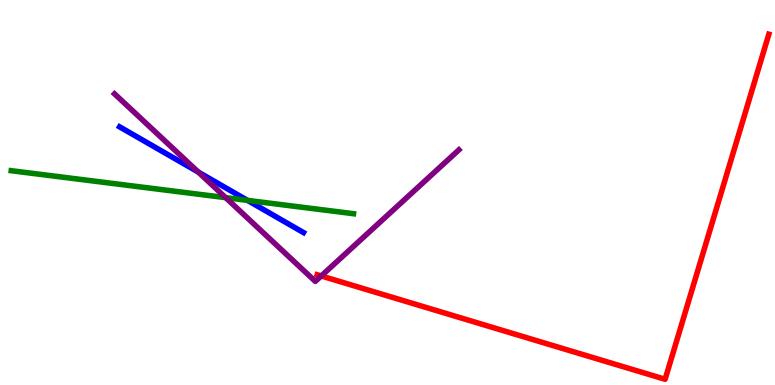[{'lines': ['blue', 'red'], 'intersections': []}, {'lines': ['green', 'red'], 'intersections': []}, {'lines': ['purple', 'red'], 'intersections': [{'x': 4.15, 'y': 2.83}]}, {'lines': ['blue', 'green'], 'intersections': [{'x': 3.19, 'y': 4.8}]}, {'lines': ['blue', 'purple'], 'intersections': [{'x': 2.56, 'y': 5.53}]}, {'lines': ['green', 'purple'], 'intersections': [{'x': 2.91, 'y': 4.87}]}]